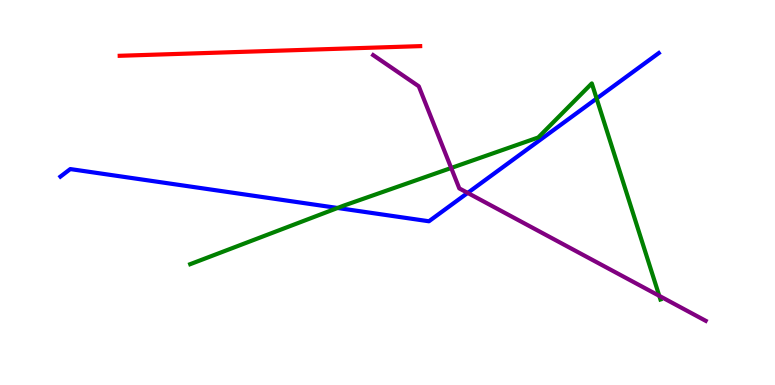[{'lines': ['blue', 'red'], 'intersections': []}, {'lines': ['green', 'red'], 'intersections': []}, {'lines': ['purple', 'red'], 'intersections': []}, {'lines': ['blue', 'green'], 'intersections': [{'x': 4.36, 'y': 4.6}, {'x': 7.7, 'y': 7.44}]}, {'lines': ['blue', 'purple'], 'intersections': [{'x': 6.03, 'y': 4.99}]}, {'lines': ['green', 'purple'], 'intersections': [{'x': 5.82, 'y': 5.64}, {'x': 8.51, 'y': 2.32}]}]